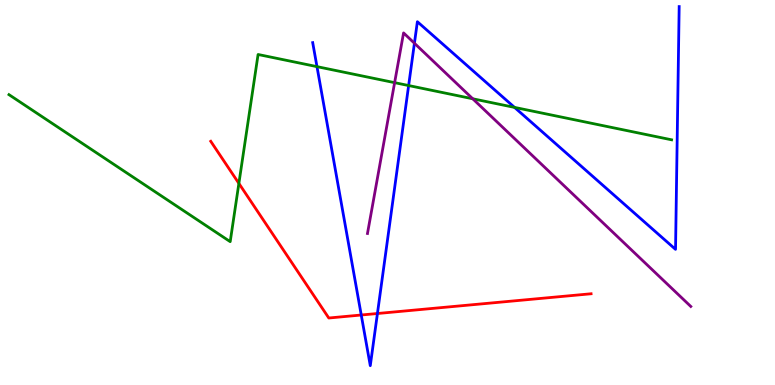[{'lines': ['blue', 'red'], 'intersections': [{'x': 4.66, 'y': 1.82}, {'x': 4.87, 'y': 1.86}]}, {'lines': ['green', 'red'], 'intersections': [{'x': 3.08, 'y': 5.24}]}, {'lines': ['purple', 'red'], 'intersections': []}, {'lines': ['blue', 'green'], 'intersections': [{'x': 4.09, 'y': 8.27}, {'x': 5.27, 'y': 7.78}, {'x': 6.64, 'y': 7.21}]}, {'lines': ['blue', 'purple'], 'intersections': [{'x': 5.35, 'y': 8.88}]}, {'lines': ['green', 'purple'], 'intersections': [{'x': 5.09, 'y': 7.85}, {'x': 6.1, 'y': 7.43}]}]